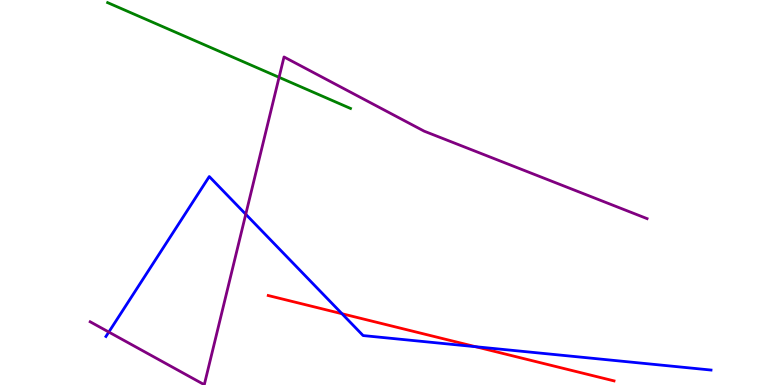[{'lines': ['blue', 'red'], 'intersections': [{'x': 4.41, 'y': 1.85}, {'x': 6.14, 'y': 0.995}]}, {'lines': ['green', 'red'], 'intersections': []}, {'lines': ['purple', 'red'], 'intersections': []}, {'lines': ['blue', 'green'], 'intersections': []}, {'lines': ['blue', 'purple'], 'intersections': [{'x': 1.4, 'y': 1.38}, {'x': 3.17, 'y': 4.43}]}, {'lines': ['green', 'purple'], 'intersections': [{'x': 3.6, 'y': 7.99}]}]